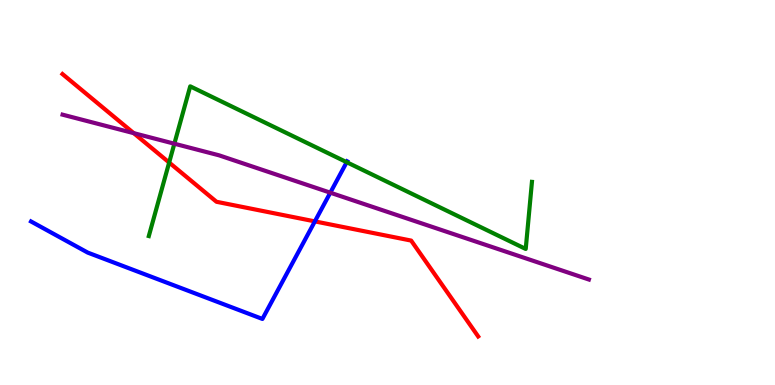[{'lines': ['blue', 'red'], 'intersections': [{'x': 4.06, 'y': 4.25}]}, {'lines': ['green', 'red'], 'intersections': [{'x': 2.18, 'y': 5.78}]}, {'lines': ['purple', 'red'], 'intersections': [{'x': 1.73, 'y': 6.54}]}, {'lines': ['blue', 'green'], 'intersections': [{'x': 4.47, 'y': 5.79}]}, {'lines': ['blue', 'purple'], 'intersections': [{'x': 4.26, 'y': 5.0}]}, {'lines': ['green', 'purple'], 'intersections': [{'x': 2.25, 'y': 6.27}]}]